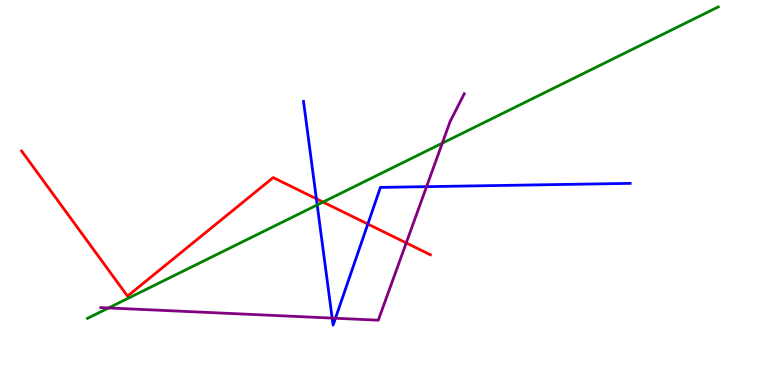[{'lines': ['blue', 'red'], 'intersections': [{'x': 4.08, 'y': 4.84}, {'x': 4.75, 'y': 4.18}]}, {'lines': ['green', 'red'], 'intersections': [{'x': 4.17, 'y': 4.75}]}, {'lines': ['purple', 'red'], 'intersections': [{'x': 5.24, 'y': 3.69}]}, {'lines': ['blue', 'green'], 'intersections': [{'x': 4.09, 'y': 4.68}]}, {'lines': ['blue', 'purple'], 'intersections': [{'x': 4.29, 'y': 1.74}, {'x': 4.33, 'y': 1.73}, {'x': 5.5, 'y': 5.15}]}, {'lines': ['green', 'purple'], 'intersections': [{'x': 1.4, 'y': 2.0}, {'x': 5.71, 'y': 6.28}]}]